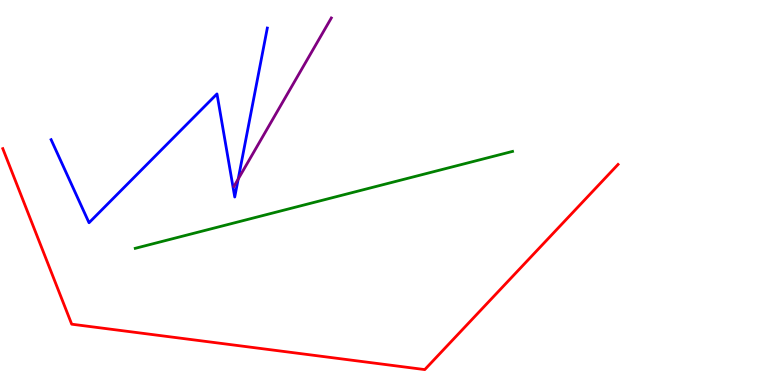[{'lines': ['blue', 'red'], 'intersections': []}, {'lines': ['green', 'red'], 'intersections': []}, {'lines': ['purple', 'red'], 'intersections': []}, {'lines': ['blue', 'green'], 'intersections': []}, {'lines': ['blue', 'purple'], 'intersections': [{'x': 3.07, 'y': 5.35}]}, {'lines': ['green', 'purple'], 'intersections': []}]